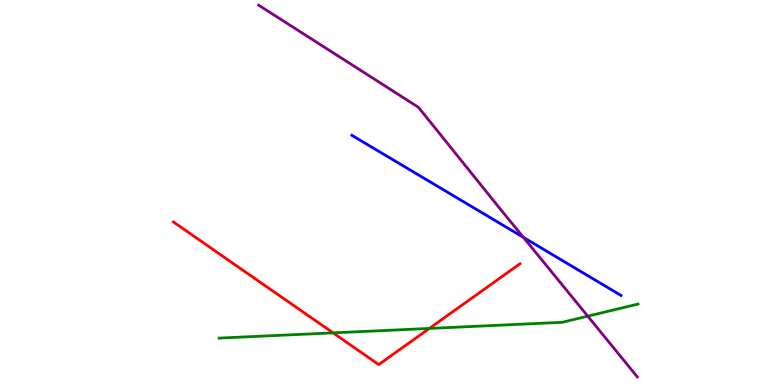[{'lines': ['blue', 'red'], 'intersections': []}, {'lines': ['green', 'red'], 'intersections': [{'x': 4.3, 'y': 1.35}, {'x': 5.54, 'y': 1.47}]}, {'lines': ['purple', 'red'], 'intersections': []}, {'lines': ['blue', 'green'], 'intersections': []}, {'lines': ['blue', 'purple'], 'intersections': [{'x': 6.75, 'y': 3.83}]}, {'lines': ['green', 'purple'], 'intersections': [{'x': 7.58, 'y': 1.79}]}]